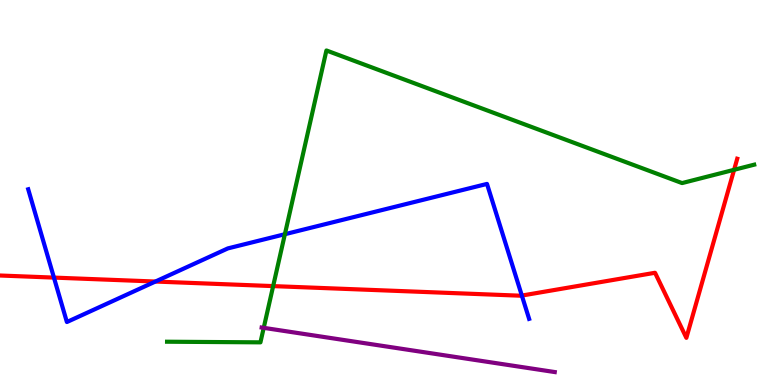[{'lines': ['blue', 'red'], 'intersections': [{'x': 0.696, 'y': 2.79}, {'x': 2.01, 'y': 2.69}, {'x': 6.73, 'y': 2.32}]}, {'lines': ['green', 'red'], 'intersections': [{'x': 3.52, 'y': 2.57}, {'x': 9.47, 'y': 5.59}]}, {'lines': ['purple', 'red'], 'intersections': []}, {'lines': ['blue', 'green'], 'intersections': [{'x': 3.68, 'y': 3.92}]}, {'lines': ['blue', 'purple'], 'intersections': []}, {'lines': ['green', 'purple'], 'intersections': [{'x': 3.4, 'y': 1.48}]}]